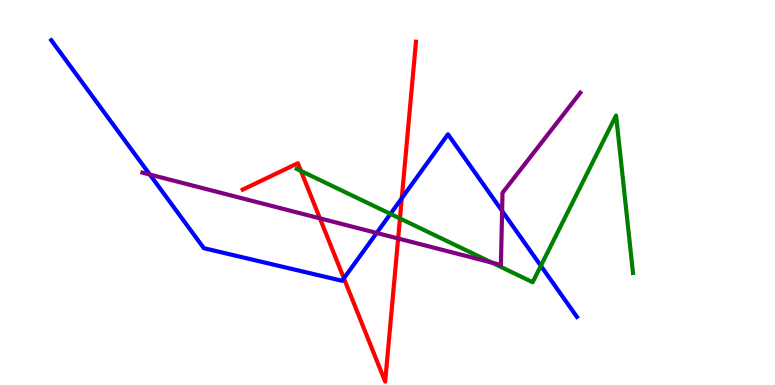[{'lines': ['blue', 'red'], 'intersections': [{'x': 4.44, 'y': 2.77}, {'x': 5.18, 'y': 4.85}]}, {'lines': ['green', 'red'], 'intersections': [{'x': 3.88, 'y': 5.56}, {'x': 5.16, 'y': 4.33}]}, {'lines': ['purple', 'red'], 'intersections': [{'x': 4.13, 'y': 4.33}, {'x': 5.14, 'y': 3.81}]}, {'lines': ['blue', 'green'], 'intersections': [{'x': 5.04, 'y': 4.44}, {'x': 6.98, 'y': 3.1}]}, {'lines': ['blue', 'purple'], 'intersections': [{'x': 1.93, 'y': 5.47}, {'x': 4.86, 'y': 3.95}, {'x': 6.48, 'y': 4.52}]}, {'lines': ['green', 'purple'], 'intersections': [{'x': 6.35, 'y': 3.18}]}]